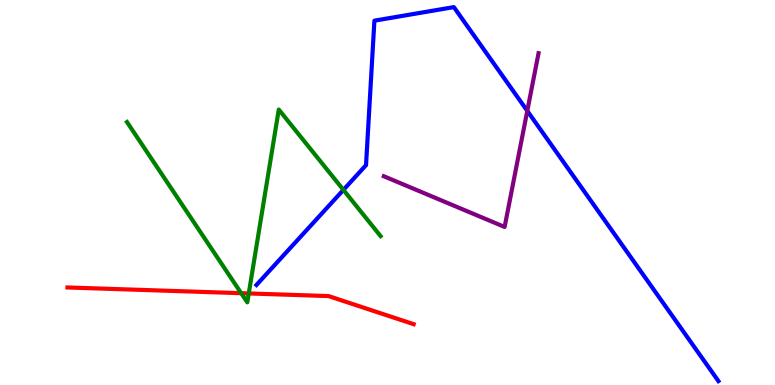[{'lines': ['blue', 'red'], 'intersections': []}, {'lines': ['green', 'red'], 'intersections': [{'x': 3.11, 'y': 2.38}, {'x': 3.21, 'y': 2.38}]}, {'lines': ['purple', 'red'], 'intersections': []}, {'lines': ['blue', 'green'], 'intersections': [{'x': 4.43, 'y': 5.07}]}, {'lines': ['blue', 'purple'], 'intersections': [{'x': 6.8, 'y': 7.12}]}, {'lines': ['green', 'purple'], 'intersections': []}]